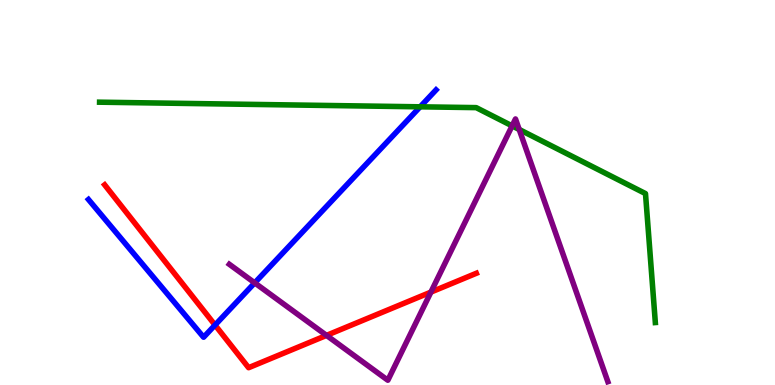[{'lines': ['blue', 'red'], 'intersections': [{'x': 2.77, 'y': 1.56}]}, {'lines': ['green', 'red'], 'intersections': []}, {'lines': ['purple', 'red'], 'intersections': [{'x': 4.21, 'y': 1.29}, {'x': 5.56, 'y': 2.41}]}, {'lines': ['blue', 'green'], 'intersections': [{'x': 5.42, 'y': 7.23}]}, {'lines': ['blue', 'purple'], 'intersections': [{'x': 3.29, 'y': 2.65}]}, {'lines': ['green', 'purple'], 'intersections': [{'x': 6.61, 'y': 6.73}, {'x': 6.7, 'y': 6.64}]}]